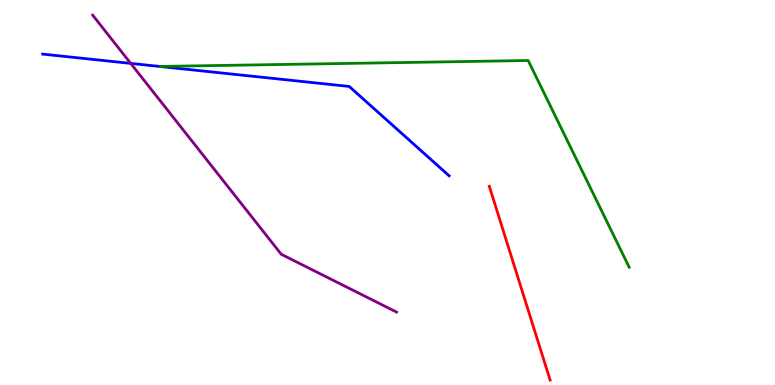[{'lines': ['blue', 'red'], 'intersections': []}, {'lines': ['green', 'red'], 'intersections': []}, {'lines': ['purple', 'red'], 'intersections': []}, {'lines': ['blue', 'green'], 'intersections': []}, {'lines': ['blue', 'purple'], 'intersections': [{'x': 1.69, 'y': 8.35}]}, {'lines': ['green', 'purple'], 'intersections': []}]